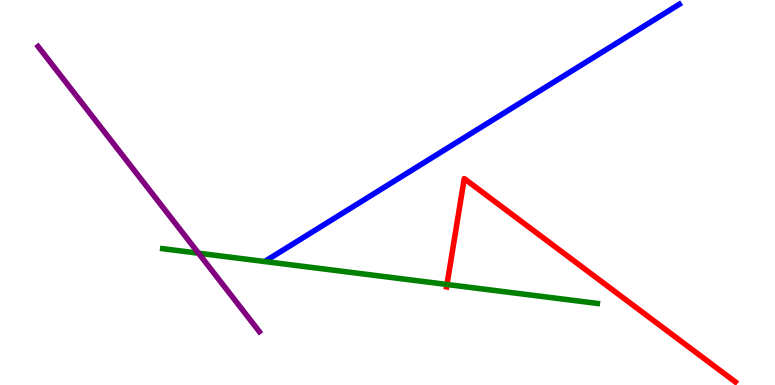[{'lines': ['blue', 'red'], 'intersections': []}, {'lines': ['green', 'red'], 'intersections': [{'x': 5.77, 'y': 2.61}]}, {'lines': ['purple', 'red'], 'intersections': []}, {'lines': ['blue', 'green'], 'intersections': []}, {'lines': ['blue', 'purple'], 'intersections': []}, {'lines': ['green', 'purple'], 'intersections': [{'x': 2.56, 'y': 3.42}]}]